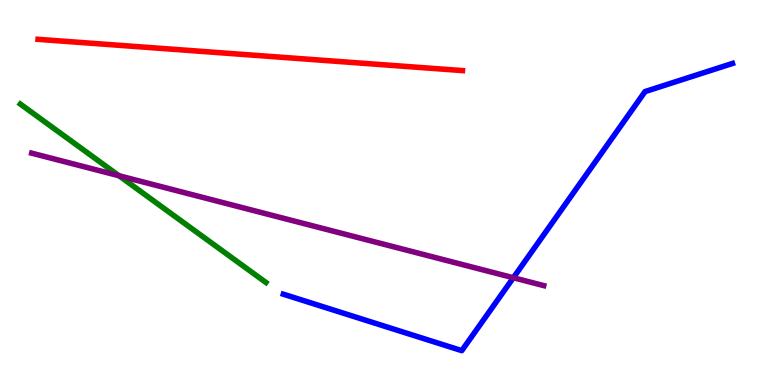[{'lines': ['blue', 'red'], 'intersections': []}, {'lines': ['green', 'red'], 'intersections': []}, {'lines': ['purple', 'red'], 'intersections': []}, {'lines': ['blue', 'green'], 'intersections': []}, {'lines': ['blue', 'purple'], 'intersections': [{'x': 6.62, 'y': 2.79}]}, {'lines': ['green', 'purple'], 'intersections': [{'x': 1.54, 'y': 5.44}]}]